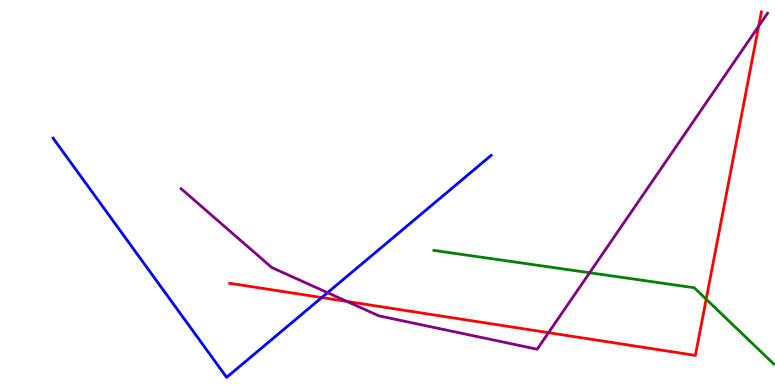[{'lines': ['blue', 'red'], 'intersections': [{'x': 4.15, 'y': 2.27}]}, {'lines': ['green', 'red'], 'intersections': [{'x': 9.11, 'y': 2.23}]}, {'lines': ['purple', 'red'], 'intersections': [{'x': 4.48, 'y': 2.17}, {'x': 7.08, 'y': 1.36}, {'x': 9.79, 'y': 9.32}]}, {'lines': ['blue', 'green'], 'intersections': []}, {'lines': ['blue', 'purple'], 'intersections': [{'x': 4.23, 'y': 2.4}]}, {'lines': ['green', 'purple'], 'intersections': [{'x': 7.61, 'y': 2.92}]}]